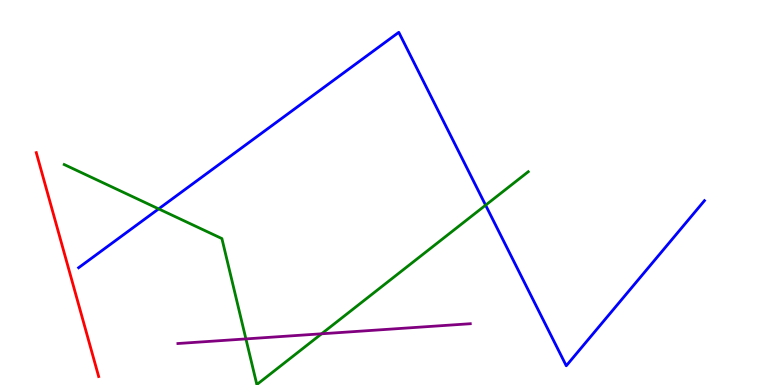[{'lines': ['blue', 'red'], 'intersections': []}, {'lines': ['green', 'red'], 'intersections': []}, {'lines': ['purple', 'red'], 'intersections': []}, {'lines': ['blue', 'green'], 'intersections': [{'x': 2.05, 'y': 4.57}, {'x': 6.27, 'y': 4.67}]}, {'lines': ['blue', 'purple'], 'intersections': []}, {'lines': ['green', 'purple'], 'intersections': [{'x': 3.17, 'y': 1.2}, {'x': 4.15, 'y': 1.33}]}]